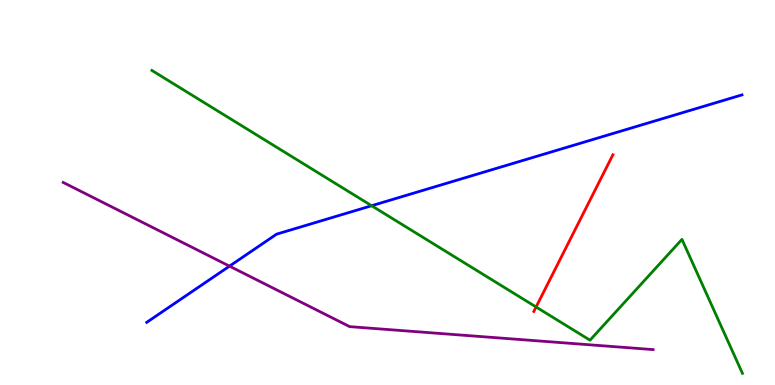[{'lines': ['blue', 'red'], 'intersections': []}, {'lines': ['green', 'red'], 'intersections': [{'x': 6.92, 'y': 2.03}]}, {'lines': ['purple', 'red'], 'intersections': []}, {'lines': ['blue', 'green'], 'intersections': [{'x': 4.8, 'y': 4.66}]}, {'lines': ['blue', 'purple'], 'intersections': [{'x': 2.96, 'y': 3.09}]}, {'lines': ['green', 'purple'], 'intersections': []}]